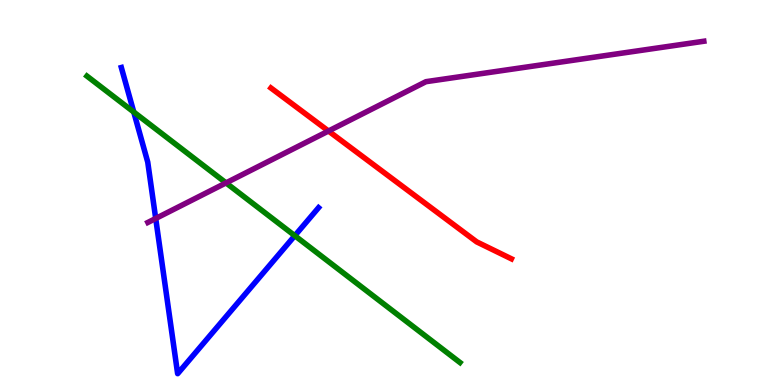[{'lines': ['blue', 'red'], 'intersections': []}, {'lines': ['green', 'red'], 'intersections': []}, {'lines': ['purple', 'red'], 'intersections': [{'x': 4.24, 'y': 6.6}]}, {'lines': ['blue', 'green'], 'intersections': [{'x': 1.73, 'y': 7.09}, {'x': 3.8, 'y': 3.88}]}, {'lines': ['blue', 'purple'], 'intersections': [{'x': 2.01, 'y': 4.33}]}, {'lines': ['green', 'purple'], 'intersections': [{'x': 2.92, 'y': 5.25}]}]